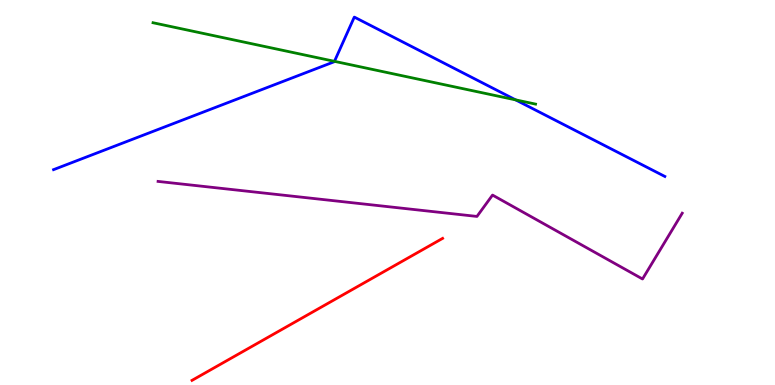[{'lines': ['blue', 'red'], 'intersections': []}, {'lines': ['green', 'red'], 'intersections': []}, {'lines': ['purple', 'red'], 'intersections': []}, {'lines': ['blue', 'green'], 'intersections': [{'x': 4.32, 'y': 8.41}, {'x': 6.65, 'y': 7.41}]}, {'lines': ['blue', 'purple'], 'intersections': []}, {'lines': ['green', 'purple'], 'intersections': []}]